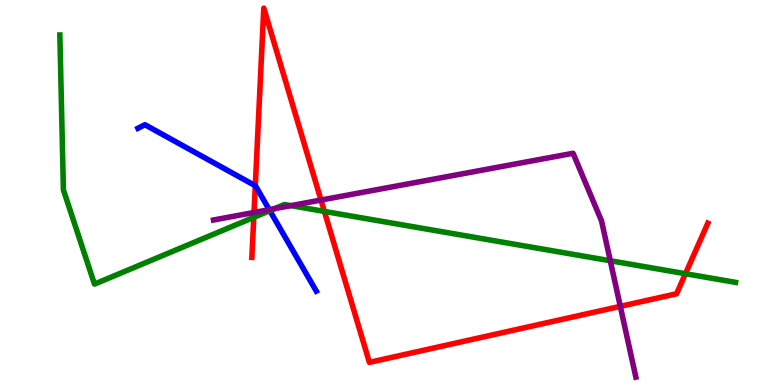[{'lines': ['blue', 'red'], 'intersections': [{'x': 3.29, 'y': 5.18}]}, {'lines': ['green', 'red'], 'intersections': [{'x': 3.27, 'y': 4.35}, {'x': 4.19, 'y': 4.51}, {'x': 8.84, 'y': 2.89}]}, {'lines': ['purple', 'red'], 'intersections': [{'x': 3.28, 'y': 4.48}, {'x': 4.14, 'y': 4.8}, {'x': 8.0, 'y': 2.04}]}, {'lines': ['blue', 'green'], 'intersections': [{'x': 3.48, 'y': 4.53}]}, {'lines': ['blue', 'purple'], 'intersections': [{'x': 3.47, 'y': 4.55}]}, {'lines': ['green', 'purple'], 'intersections': [{'x': 3.54, 'y': 4.58}, {'x': 3.75, 'y': 4.66}, {'x': 7.87, 'y': 3.23}]}]